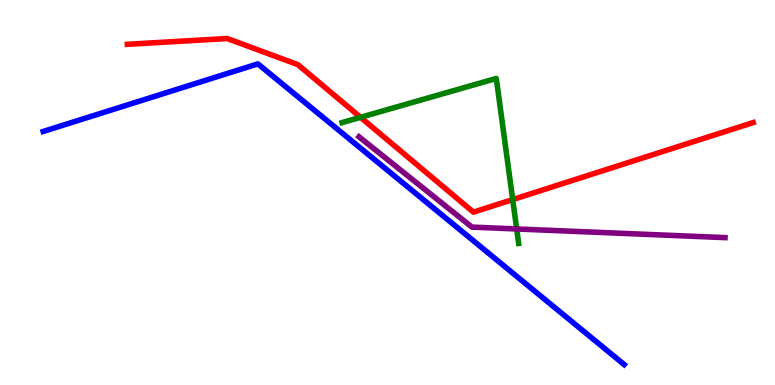[{'lines': ['blue', 'red'], 'intersections': []}, {'lines': ['green', 'red'], 'intersections': [{'x': 4.65, 'y': 6.95}, {'x': 6.62, 'y': 4.82}]}, {'lines': ['purple', 'red'], 'intersections': []}, {'lines': ['blue', 'green'], 'intersections': []}, {'lines': ['blue', 'purple'], 'intersections': []}, {'lines': ['green', 'purple'], 'intersections': [{'x': 6.67, 'y': 4.05}]}]